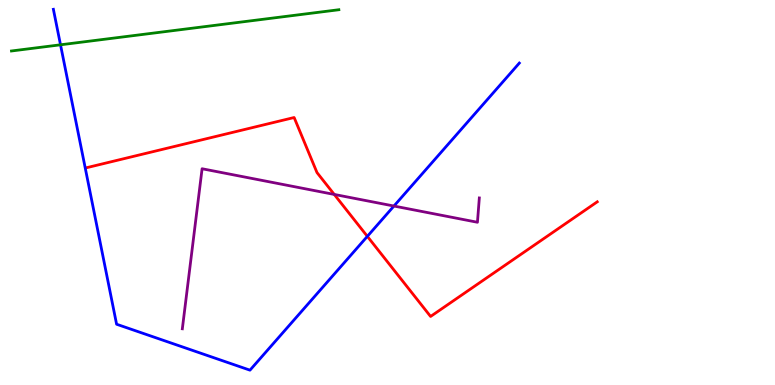[{'lines': ['blue', 'red'], 'intersections': [{'x': 4.74, 'y': 3.86}]}, {'lines': ['green', 'red'], 'intersections': []}, {'lines': ['purple', 'red'], 'intersections': [{'x': 4.31, 'y': 4.95}]}, {'lines': ['blue', 'green'], 'intersections': [{'x': 0.781, 'y': 8.84}]}, {'lines': ['blue', 'purple'], 'intersections': [{'x': 5.08, 'y': 4.65}]}, {'lines': ['green', 'purple'], 'intersections': []}]